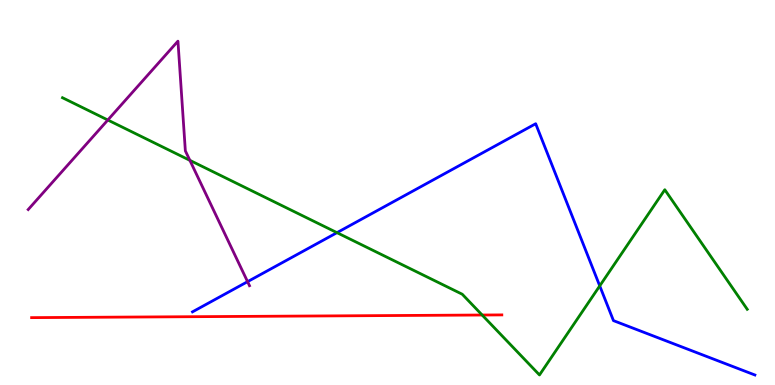[{'lines': ['blue', 'red'], 'intersections': []}, {'lines': ['green', 'red'], 'intersections': [{'x': 6.22, 'y': 1.82}]}, {'lines': ['purple', 'red'], 'intersections': []}, {'lines': ['blue', 'green'], 'intersections': [{'x': 4.35, 'y': 3.96}, {'x': 7.74, 'y': 2.57}]}, {'lines': ['blue', 'purple'], 'intersections': [{'x': 3.19, 'y': 2.68}]}, {'lines': ['green', 'purple'], 'intersections': [{'x': 1.39, 'y': 6.88}, {'x': 2.45, 'y': 5.84}]}]